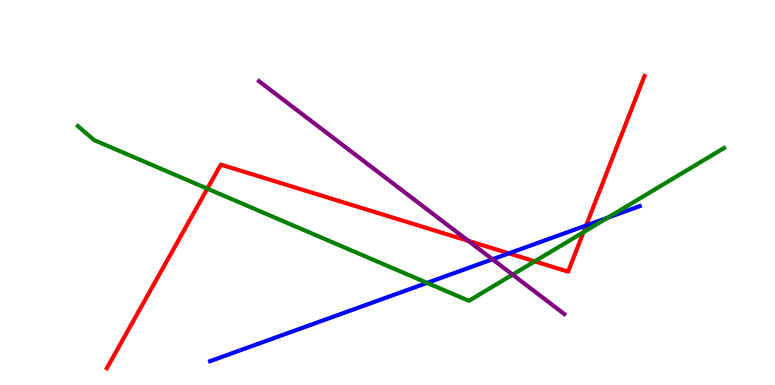[{'lines': ['blue', 'red'], 'intersections': [{'x': 6.57, 'y': 3.42}, {'x': 7.56, 'y': 4.14}]}, {'lines': ['green', 'red'], 'intersections': [{'x': 2.68, 'y': 5.1}, {'x': 6.9, 'y': 3.21}, {'x': 7.53, 'y': 3.97}]}, {'lines': ['purple', 'red'], 'intersections': [{'x': 6.04, 'y': 3.74}]}, {'lines': ['blue', 'green'], 'intersections': [{'x': 5.51, 'y': 2.65}, {'x': 7.84, 'y': 4.34}]}, {'lines': ['blue', 'purple'], 'intersections': [{'x': 6.35, 'y': 3.27}]}, {'lines': ['green', 'purple'], 'intersections': [{'x': 6.61, 'y': 2.87}]}]